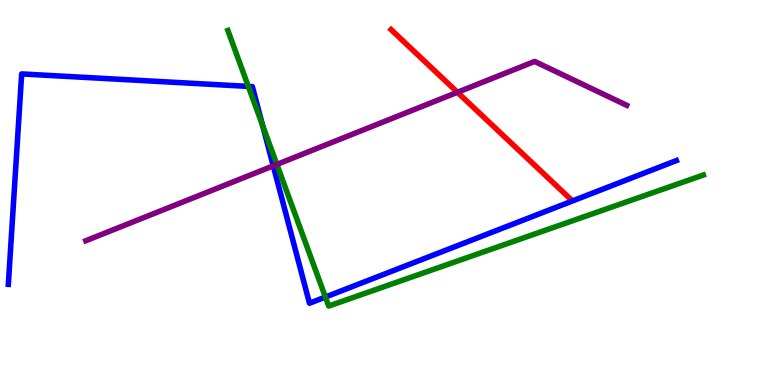[{'lines': ['blue', 'red'], 'intersections': []}, {'lines': ['green', 'red'], 'intersections': []}, {'lines': ['purple', 'red'], 'intersections': [{'x': 5.9, 'y': 7.6}]}, {'lines': ['blue', 'green'], 'intersections': [{'x': 3.2, 'y': 7.76}, {'x': 3.39, 'y': 6.74}, {'x': 4.2, 'y': 2.28}]}, {'lines': ['blue', 'purple'], 'intersections': [{'x': 3.53, 'y': 5.69}]}, {'lines': ['green', 'purple'], 'intersections': [{'x': 3.57, 'y': 5.73}]}]